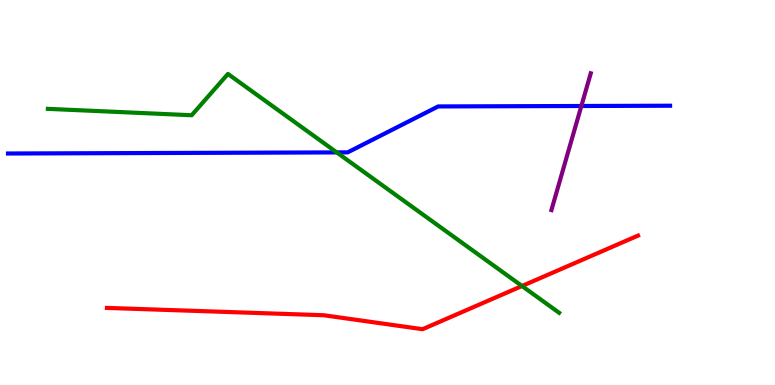[{'lines': ['blue', 'red'], 'intersections': []}, {'lines': ['green', 'red'], 'intersections': [{'x': 6.74, 'y': 2.57}]}, {'lines': ['purple', 'red'], 'intersections': []}, {'lines': ['blue', 'green'], 'intersections': [{'x': 4.35, 'y': 6.04}]}, {'lines': ['blue', 'purple'], 'intersections': [{'x': 7.5, 'y': 7.25}]}, {'lines': ['green', 'purple'], 'intersections': []}]